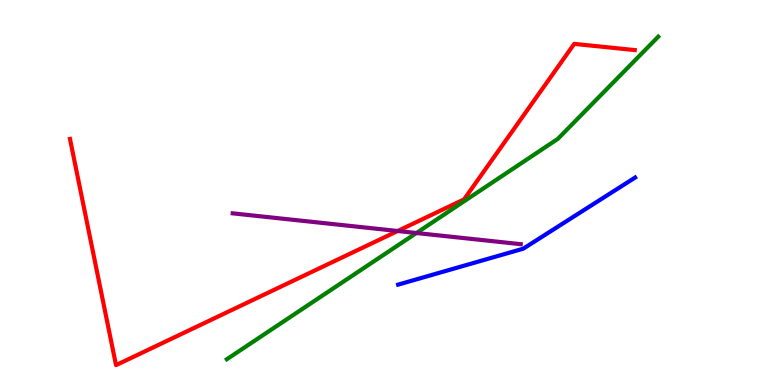[{'lines': ['blue', 'red'], 'intersections': []}, {'lines': ['green', 'red'], 'intersections': []}, {'lines': ['purple', 'red'], 'intersections': [{'x': 5.13, 'y': 4.0}]}, {'lines': ['blue', 'green'], 'intersections': []}, {'lines': ['blue', 'purple'], 'intersections': []}, {'lines': ['green', 'purple'], 'intersections': [{'x': 5.37, 'y': 3.95}]}]